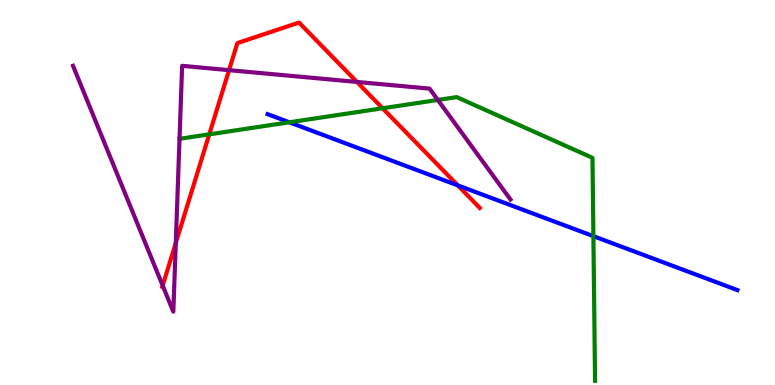[{'lines': ['blue', 'red'], 'intersections': [{'x': 5.91, 'y': 5.19}]}, {'lines': ['green', 'red'], 'intersections': [{'x': 2.7, 'y': 6.51}, {'x': 4.94, 'y': 7.19}]}, {'lines': ['purple', 'red'], 'intersections': [{'x': 2.1, 'y': 2.58}, {'x': 2.27, 'y': 3.69}, {'x': 2.96, 'y': 8.18}, {'x': 4.61, 'y': 7.87}]}, {'lines': ['blue', 'green'], 'intersections': [{'x': 3.73, 'y': 6.82}, {'x': 7.66, 'y': 3.87}]}, {'lines': ['blue', 'purple'], 'intersections': []}, {'lines': ['green', 'purple'], 'intersections': [{'x': 5.65, 'y': 7.4}]}]